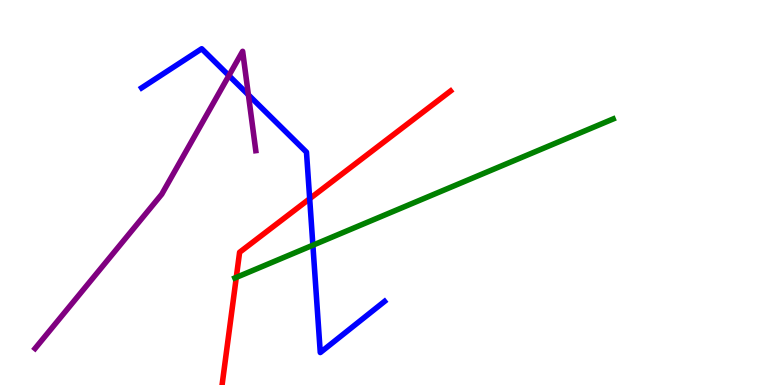[{'lines': ['blue', 'red'], 'intersections': [{'x': 4.0, 'y': 4.84}]}, {'lines': ['green', 'red'], 'intersections': [{'x': 3.05, 'y': 2.79}]}, {'lines': ['purple', 'red'], 'intersections': []}, {'lines': ['blue', 'green'], 'intersections': [{'x': 4.04, 'y': 3.63}]}, {'lines': ['blue', 'purple'], 'intersections': [{'x': 2.95, 'y': 8.04}, {'x': 3.21, 'y': 7.54}]}, {'lines': ['green', 'purple'], 'intersections': []}]